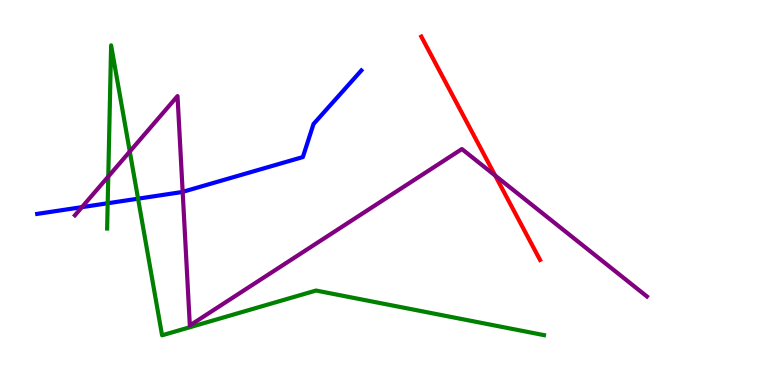[{'lines': ['blue', 'red'], 'intersections': []}, {'lines': ['green', 'red'], 'intersections': []}, {'lines': ['purple', 'red'], 'intersections': [{'x': 6.39, 'y': 5.44}]}, {'lines': ['blue', 'green'], 'intersections': [{'x': 1.39, 'y': 4.72}, {'x': 1.78, 'y': 4.84}]}, {'lines': ['blue', 'purple'], 'intersections': [{'x': 1.06, 'y': 4.62}, {'x': 2.36, 'y': 5.02}]}, {'lines': ['green', 'purple'], 'intersections': [{'x': 1.4, 'y': 5.41}, {'x': 1.67, 'y': 6.06}]}]